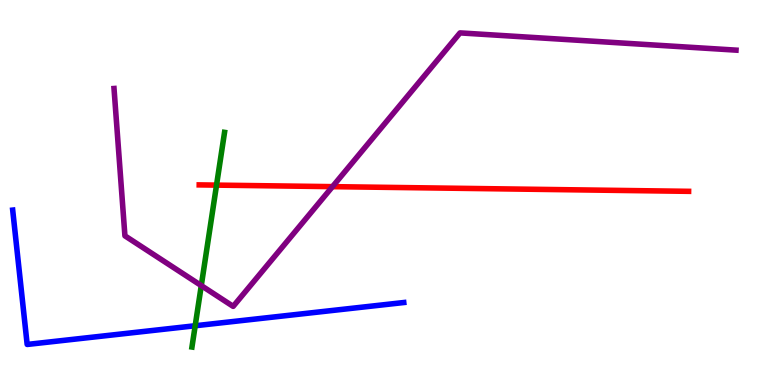[{'lines': ['blue', 'red'], 'intersections': []}, {'lines': ['green', 'red'], 'intersections': [{'x': 2.79, 'y': 5.19}]}, {'lines': ['purple', 'red'], 'intersections': [{'x': 4.29, 'y': 5.15}]}, {'lines': ['blue', 'green'], 'intersections': [{'x': 2.52, 'y': 1.54}]}, {'lines': ['blue', 'purple'], 'intersections': []}, {'lines': ['green', 'purple'], 'intersections': [{'x': 2.6, 'y': 2.58}]}]